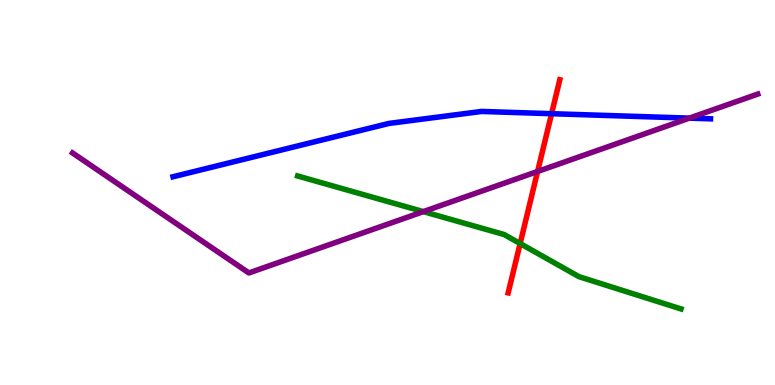[{'lines': ['blue', 'red'], 'intersections': [{'x': 7.12, 'y': 7.05}]}, {'lines': ['green', 'red'], 'intersections': [{'x': 6.71, 'y': 3.67}]}, {'lines': ['purple', 'red'], 'intersections': [{'x': 6.94, 'y': 5.55}]}, {'lines': ['blue', 'green'], 'intersections': []}, {'lines': ['blue', 'purple'], 'intersections': [{'x': 8.89, 'y': 6.93}]}, {'lines': ['green', 'purple'], 'intersections': [{'x': 5.46, 'y': 4.5}]}]